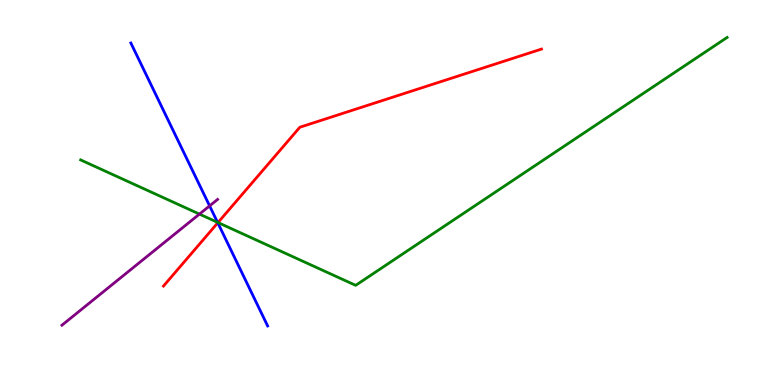[{'lines': ['blue', 'red'], 'intersections': [{'x': 2.81, 'y': 4.21}]}, {'lines': ['green', 'red'], 'intersections': [{'x': 2.81, 'y': 4.22}]}, {'lines': ['purple', 'red'], 'intersections': []}, {'lines': ['blue', 'green'], 'intersections': [{'x': 2.81, 'y': 4.22}]}, {'lines': ['blue', 'purple'], 'intersections': [{'x': 2.7, 'y': 4.65}]}, {'lines': ['green', 'purple'], 'intersections': [{'x': 2.57, 'y': 4.44}]}]